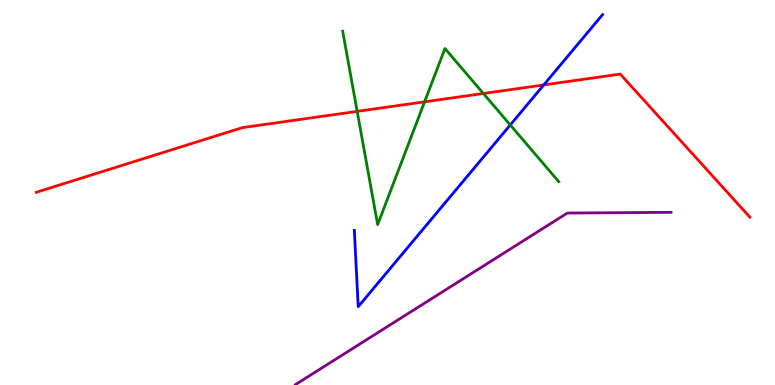[{'lines': ['blue', 'red'], 'intersections': [{'x': 7.02, 'y': 7.79}]}, {'lines': ['green', 'red'], 'intersections': [{'x': 4.61, 'y': 7.11}, {'x': 5.48, 'y': 7.36}, {'x': 6.24, 'y': 7.57}]}, {'lines': ['purple', 'red'], 'intersections': []}, {'lines': ['blue', 'green'], 'intersections': [{'x': 6.58, 'y': 6.75}]}, {'lines': ['blue', 'purple'], 'intersections': []}, {'lines': ['green', 'purple'], 'intersections': []}]